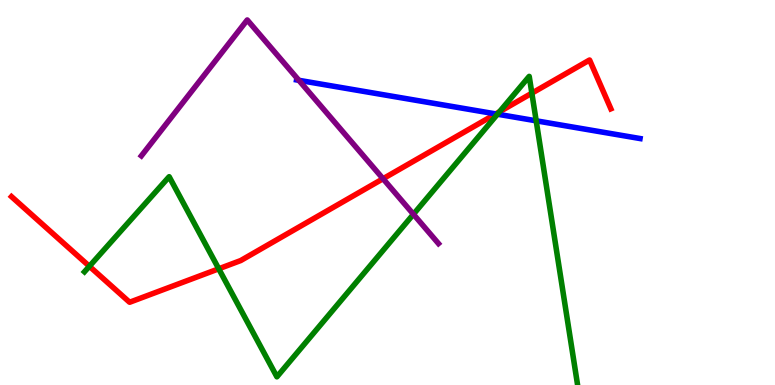[{'lines': ['blue', 'red'], 'intersections': [{'x': 6.4, 'y': 7.04}]}, {'lines': ['green', 'red'], 'intersections': [{'x': 1.15, 'y': 3.08}, {'x': 2.82, 'y': 3.02}, {'x': 6.44, 'y': 7.1}, {'x': 6.86, 'y': 7.58}]}, {'lines': ['purple', 'red'], 'intersections': [{'x': 4.94, 'y': 5.36}]}, {'lines': ['blue', 'green'], 'intersections': [{'x': 6.42, 'y': 7.03}, {'x': 6.92, 'y': 6.86}]}, {'lines': ['blue', 'purple'], 'intersections': [{'x': 3.86, 'y': 7.91}]}, {'lines': ['green', 'purple'], 'intersections': [{'x': 5.33, 'y': 4.43}]}]